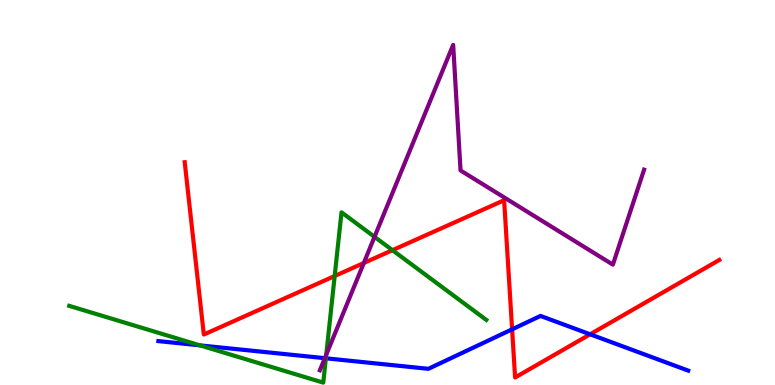[{'lines': ['blue', 'red'], 'intersections': [{'x': 6.61, 'y': 1.45}, {'x': 7.61, 'y': 1.32}]}, {'lines': ['green', 'red'], 'intersections': [{'x': 4.32, 'y': 2.83}, {'x': 5.06, 'y': 3.5}]}, {'lines': ['purple', 'red'], 'intersections': [{'x': 4.69, 'y': 3.17}]}, {'lines': ['blue', 'green'], 'intersections': [{'x': 2.58, 'y': 1.03}, {'x': 4.2, 'y': 0.694}]}, {'lines': ['blue', 'purple'], 'intersections': [{'x': 4.19, 'y': 0.696}]}, {'lines': ['green', 'purple'], 'intersections': [{'x': 4.21, 'y': 0.787}, {'x': 4.83, 'y': 3.85}]}]